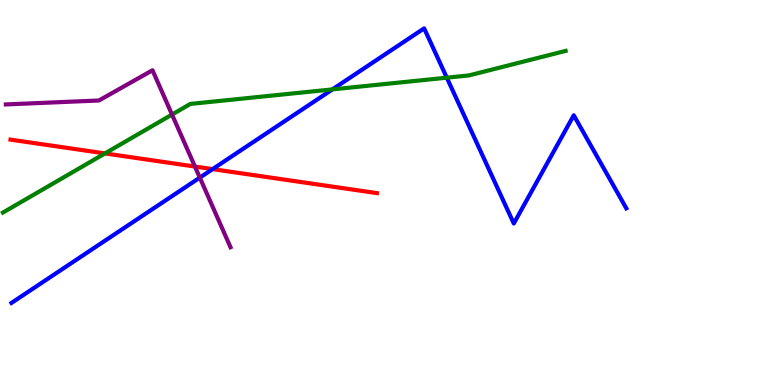[{'lines': ['blue', 'red'], 'intersections': [{'x': 2.74, 'y': 5.61}]}, {'lines': ['green', 'red'], 'intersections': [{'x': 1.35, 'y': 6.02}]}, {'lines': ['purple', 'red'], 'intersections': [{'x': 2.52, 'y': 5.67}]}, {'lines': ['blue', 'green'], 'intersections': [{'x': 4.29, 'y': 7.68}, {'x': 5.77, 'y': 7.98}]}, {'lines': ['blue', 'purple'], 'intersections': [{'x': 2.58, 'y': 5.39}]}, {'lines': ['green', 'purple'], 'intersections': [{'x': 2.22, 'y': 7.02}]}]